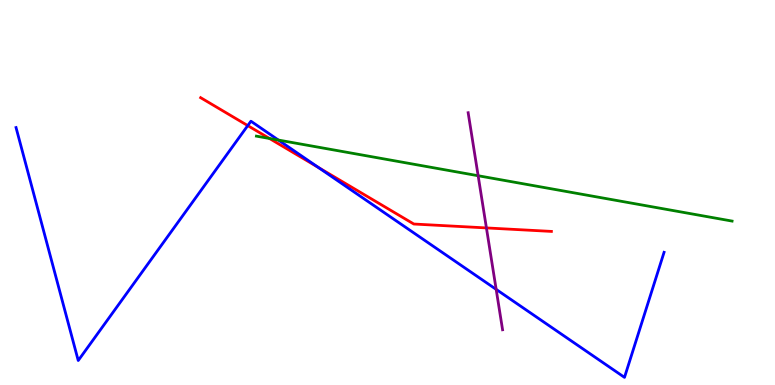[{'lines': ['blue', 'red'], 'intersections': [{'x': 3.2, 'y': 6.74}, {'x': 4.11, 'y': 5.65}]}, {'lines': ['green', 'red'], 'intersections': [{'x': 3.48, 'y': 6.4}]}, {'lines': ['purple', 'red'], 'intersections': [{'x': 6.28, 'y': 4.08}]}, {'lines': ['blue', 'green'], 'intersections': [{'x': 3.59, 'y': 6.36}]}, {'lines': ['blue', 'purple'], 'intersections': [{'x': 6.4, 'y': 2.48}]}, {'lines': ['green', 'purple'], 'intersections': [{'x': 6.17, 'y': 5.44}]}]